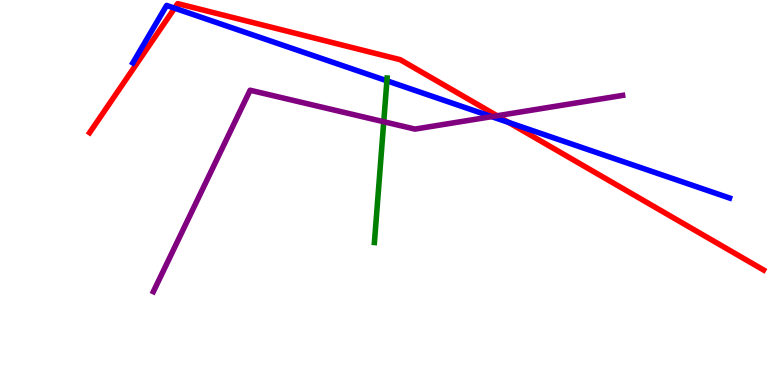[{'lines': ['blue', 'red'], 'intersections': [{'x': 2.25, 'y': 9.79}, {'x': 6.56, 'y': 6.82}]}, {'lines': ['green', 'red'], 'intersections': []}, {'lines': ['purple', 'red'], 'intersections': [{'x': 6.41, 'y': 6.99}]}, {'lines': ['blue', 'green'], 'intersections': [{'x': 4.99, 'y': 7.9}]}, {'lines': ['blue', 'purple'], 'intersections': [{'x': 6.34, 'y': 6.97}]}, {'lines': ['green', 'purple'], 'intersections': [{'x': 4.95, 'y': 6.84}]}]